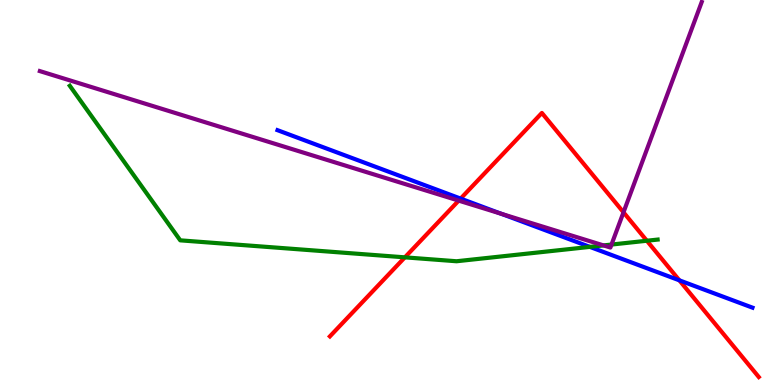[{'lines': ['blue', 'red'], 'intersections': [{'x': 5.94, 'y': 4.84}, {'x': 8.77, 'y': 2.72}]}, {'lines': ['green', 'red'], 'intersections': [{'x': 5.22, 'y': 3.32}, {'x': 8.35, 'y': 3.75}]}, {'lines': ['purple', 'red'], 'intersections': [{'x': 5.92, 'y': 4.79}, {'x': 8.05, 'y': 4.49}]}, {'lines': ['blue', 'green'], 'intersections': [{'x': 7.61, 'y': 3.59}]}, {'lines': ['blue', 'purple'], 'intersections': [{'x': 6.47, 'y': 4.45}]}, {'lines': ['green', 'purple'], 'intersections': [{'x': 7.79, 'y': 3.63}, {'x': 7.89, 'y': 3.65}]}]